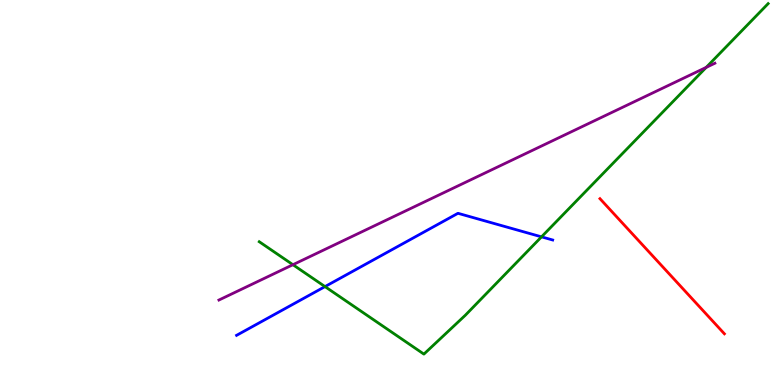[{'lines': ['blue', 'red'], 'intersections': []}, {'lines': ['green', 'red'], 'intersections': []}, {'lines': ['purple', 'red'], 'intersections': []}, {'lines': ['blue', 'green'], 'intersections': [{'x': 4.19, 'y': 2.56}, {'x': 6.99, 'y': 3.85}]}, {'lines': ['blue', 'purple'], 'intersections': []}, {'lines': ['green', 'purple'], 'intersections': [{'x': 3.78, 'y': 3.12}, {'x': 9.11, 'y': 8.25}]}]